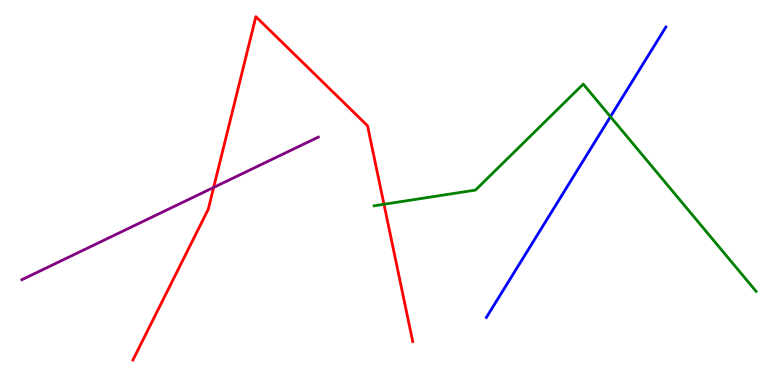[{'lines': ['blue', 'red'], 'intersections': []}, {'lines': ['green', 'red'], 'intersections': [{'x': 4.95, 'y': 4.69}]}, {'lines': ['purple', 'red'], 'intersections': [{'x': 2.76, 'y': 5.13}]}, {'lines': ['blue', 'green'], 'intersections': [{'x': 7.88, 'y': 6.97}]}, {'lines': ['blue', 'purple'], 'intersections': []}, {'lines': ['green', 'purple'], 'intersections': []}]